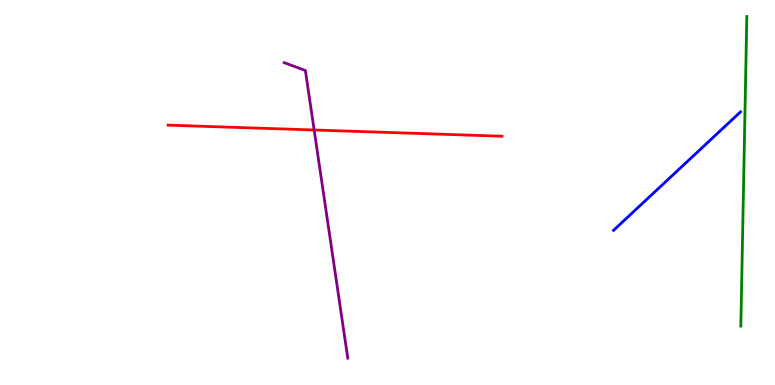[{'lines': ['blue', 'red'], 'intersections': []}, {'lines': ['green', 'red'], 'intersections': []}, {'lines': ['purple', 'red'], 'intersections': [{'x': 4.05, 'y': 6.62}]}, {'lines': ['blue', 'green'], 'intersections': []}, {'lines': ['blue', 'purple'], 'intersections': []}, {'lines': ['green', 'purple'], 'intersections': []}]